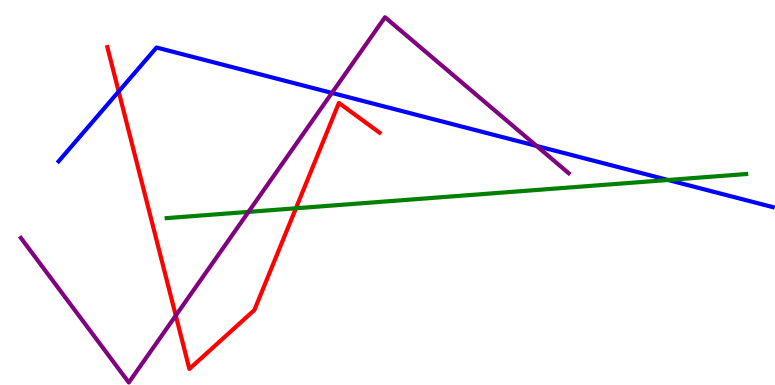[{'lines': ['blue', 'red'], 'intersections': [{'x': 1.53, 'y': 7.62}]}, {'lines': ['green', 'red'], 'intersections': [{'x': 3.82, 'y': 4.59}]}, {'lines': ['purple', 'red'], 'intersections': [{'x': 2.27, 'y': 1.8}]}, {'lines': ['blue', 'green'], 'intersections': [{'x': 8.62, 'y': 5.32}]}, {'lines': ['blue', 'purple'], 'intersections': [{'x': 4.28, 'y': 7.59}, {'x': 6.92, 'y': 6.21}]}, {'lines': ['green', 'purple'], 'intersections': [{'x': 3.21, 'y': 4.5}]}]